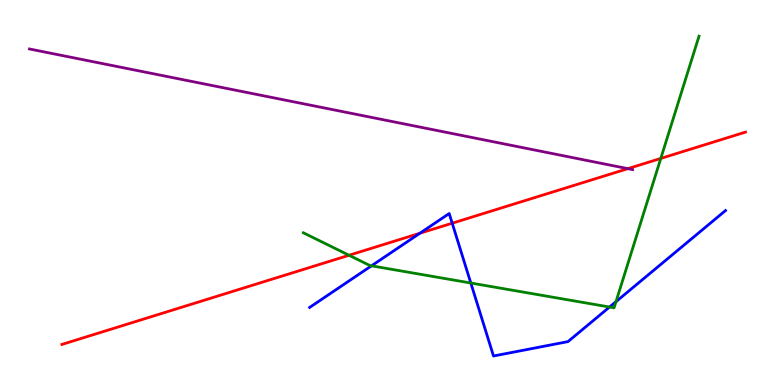[{'lines': ['blue', 'red'], 'intersections': [{'x': 5.42, 'y': 3.94}, {'x': 5.83, 'y': 4.2}]}, {'lines': ['green', 'red'], 'intersections': [{'x': 4.5, 'y': 3.37}, {'x': 8.53, 'y': 5.89}]}, {'lines': ['purple', 'red'], 'intersections': [{'x': 8.1, 'y': 5.62}]}, {'lines': ['blue', 'green'], 'intersections': [{'x': 4.79, 'y': 3.1}, {'x': 6.07, 'y': 2.65}, {'x': 7.86, 'y': 2.03}, {'x': 7.95, 'y': 2.16}]}, {'lines': ['blue', 'purple'], 'intersections': []}, {'lines': ['green', 'purple'], 'intersections': []}]